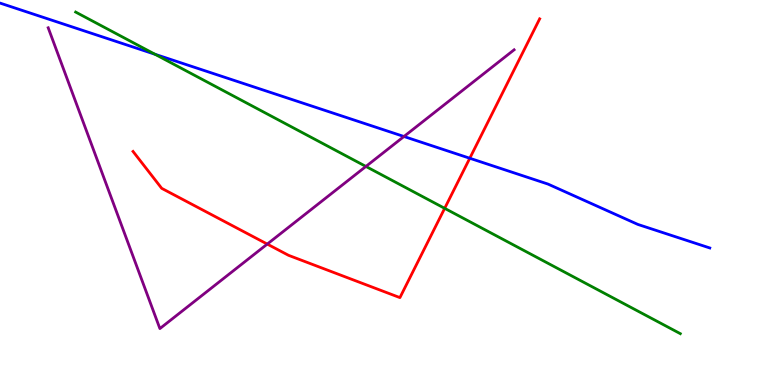[{'lines': ['blue', 'red'], 'intersections': [{'x': 6.06, 'y': 5.89}]}, {'lines': ['green', 'red'], 'intersections': [{'x': 5.74, 'y': 4.59}]}, {'lines': ['purple', 'red'], 'intersections': [{'x': 3.45, 'y': 3.66}]}, {'lines': ['blue', 'green'], 'intersections': [{'x': 2.0, 'y': 8.59}]}, {'lines': ['blue', 'purple'], 'intersections': [{'x': 5.21, 'y': 6.45}]}, {'lines': ['green', 'purple'], 'intersections': [{'x': 4.72, 'y': 5.68}]}]